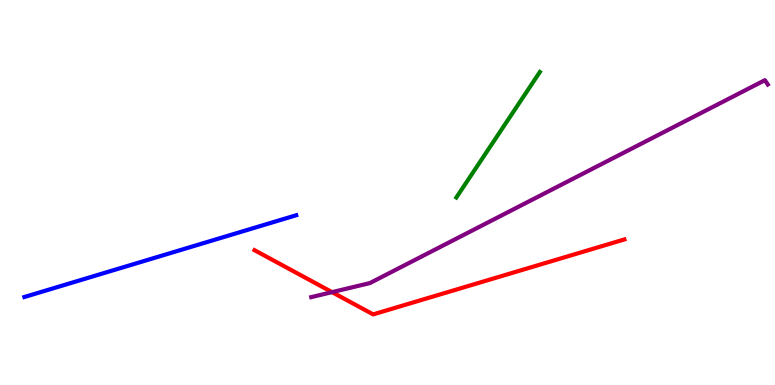[{'lines': ['blue', 'red'], 'intersections': []}, {'lines': ['green', 'red'], 'intersections': []}, {'lines': ['purple', 'red'], 'intersections': [{'x': 4.28, 'y': 2.41}]}, {'lines': ['blue', 'green'], 'intersections': []}, {'lines': ['blue', 'purple'], 'intersections': []}, {'lines': ['green', 'purple'], 'intersections': []}]